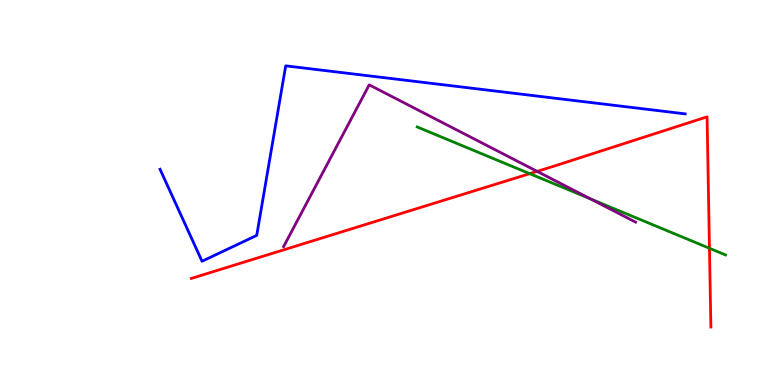[{'lines': ['blue', 'red'], 'intersections': []}, {'lines': ['green', 'red'], 'intersections': [{'x': 6.84, 'y': 5.49}, {'x': 9.15, 'y': 3.55}]}, {'lines': ['purple', 'red'], 'intersections': [{'x': 6.93, 'y': 5.55}]}, {'lines': ['blue', 'green'], 'intersections': []}, {'lines': ['blue', 'purple'], 'intersections': []}, {'lines': ['green', 'purple'], 'intersections': [{'x': 7.62, 'y': 4.83}]}]